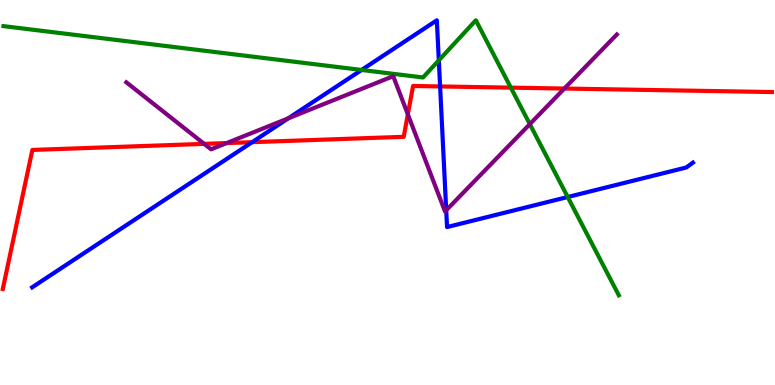[{'lines': ['blue', 'red'], 'intersections': [{'x': 3.25, 'y': 6.31}, {'x': 5.68, 'y': 7.75}]}, {'lines': ['green', 'red'], 'intersections': [{'x': 6.59, 'y': 7.72}]}, {'lines': ['purple', 'red'], 'intersections': [{'x': 2.63, 'y': 6.26}, {'x': 2.92, 'y': 6.28}, {'x': 5.26, 'y': 7.03}, {'x': 7.28, 'y': 7.7}]}, {'lines': ['blue', 'green'], 'intersections': [{'x': 4.67, 'y': 8.18}, {'x': 5.66, 'y': 8.43}, {'x': 7.33, 'y': 4.88}]}, {'lines': ['blue', 'purple'], 'intersections': [{'x': 3.72, 'y': 6.93}, {'x': 5.76, 'y': 4.54}]}, {'lines': ['green', 'purple'], 'intersections': [{'x': 6.84, 'y': 6.78}]}]